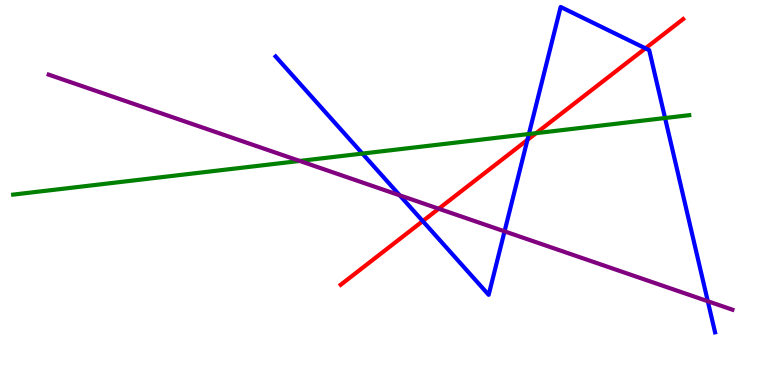[{'lines': ['blue', 'red'], 'intersections': [{'x': 5.46, 'y': 4.26}, {'x': 6.81, 'y': 6.37}, {'x': 8.33, 'y': 8.74}]}, {'lines': ['green', 'red'], 'intersections': [{'x': 6.92, 'y': 6.54}]}, {'lines': ['purple', 'red'], 'intersections': [{'x': 5.66, 'y': 4.58}]}, {'lines': ['blue', 'green'], 'intersections': [{'x': 4.68, 'y': 6.01}, {'x': 6.82, 'y': 6.52}, {'x': 8.58, 'y': 6.93}]}, {'lines': ['blue', 'purple'], 'intersections': [{'x': 5.16, 'y': 4.93}, {'x': 6.51, 'y': 3.99}, {'x': 9.13, 'y': 2.18}]}, {'lines': ['green', 'purple'], 'intersections': [{'x': 3.87, 'y': 5.82}]}]